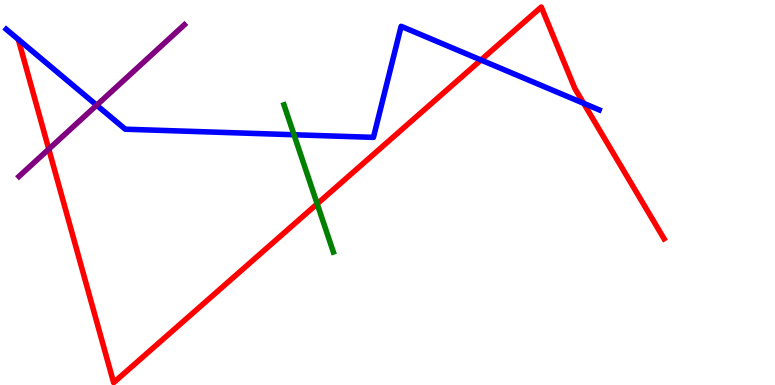[{'lines': ['blue', 'red'], 'intersections': [{'x': 6.21, 'y': 8.44}, {'x': 7.53, 'y': 7.32}]}, {'lines': ['green', 'red'], 'intersections': [{'x': 4.09, 'y': 4.71}]}, {'lines': ['purple', 'red'], 'intersections': [{'x': 0.629, 'y': 6.13}]}, {'lines': ['blue', 'green'], 'intersections': [{'x': 3.79, 'y': 6.5}]}, {'lines': ['blue', 'purple'], 'intersections': [{'x': 1.25, 'y': 7.27}]}, {'lines': ['green', 'purple'], 'intersections': []}]